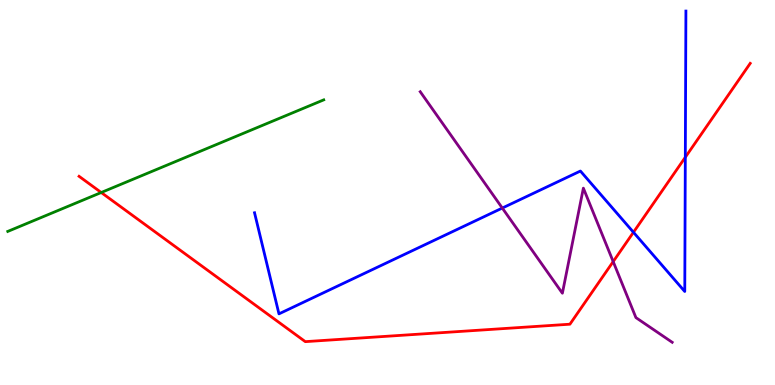[{'lines': ['blue', 'red'], 'intersections': [{'x': 8.17, 'y': 3.97}, {'x': 8.84, 'y': 5.92}]}, {'lines': ['green', 'red'], 'intersections': [{'x': 1.31, 'y': 5.0}]}, {'lines': ['purple', 'red'], 'intersections': [{'x': 7.91, 'y': 3.21}]}, {'lines': ['blue', 'green'], 'intersections': []}, {'lines': ['blue', 'purple'], 'intersections': [{'x': 6.48, 'y': 4.6}]}, {'lines': ['green', 'purple'], 'intersections': []}]